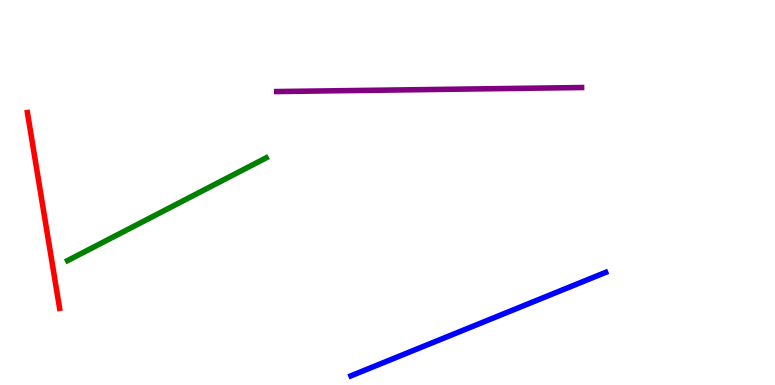[{'lines': ['blue', 'red'], 'intersections': []}, {'lines': ['green', 'red'], 'intersections': []}, {'lines': ['purple', 'red'], 'intersections': []}, {'lines': ['blue', 'green'], 'intersections': []}, {'lines': ['blue', 'purple'], 'intersections': []}, {'lines': ['green', 'purple'], 'intersections': []}]